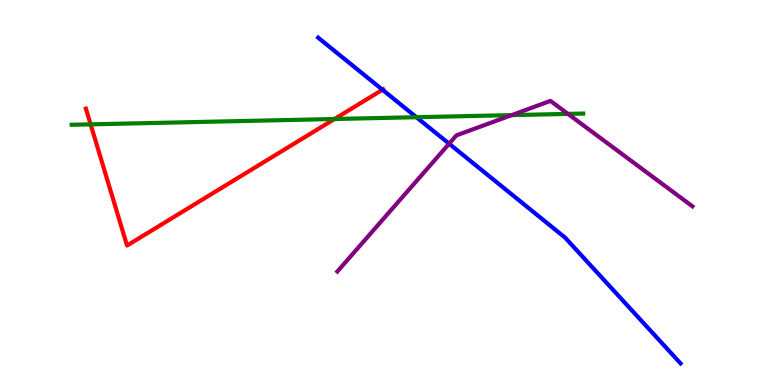[{'lines': ['blue', 'red'], 'intersections': [{'x': 4.94, 'y': 7.67}]}, {'lines': ['green', 'red'], 'intersections': [{'x': 1.17, 'y': 6.77}, {'x': 4.32, 'y': 6.91}]}, {'lines': ['purple', 'red'], 'intersections': []}, {'lines': ['blue', 'green'], 'intersections': [{'x': 5.37, 'y': 6.96}]}, {'lines': ['blue', 'purple'], 'intersections': [{'x': 5.8, 'y': 6.27}]}, {'lines': ['green', 'purple'], 'intersections': [{'x': 6.6, 'y': 7.01}, {'x': 7.33, 'y': 7.04}]}]